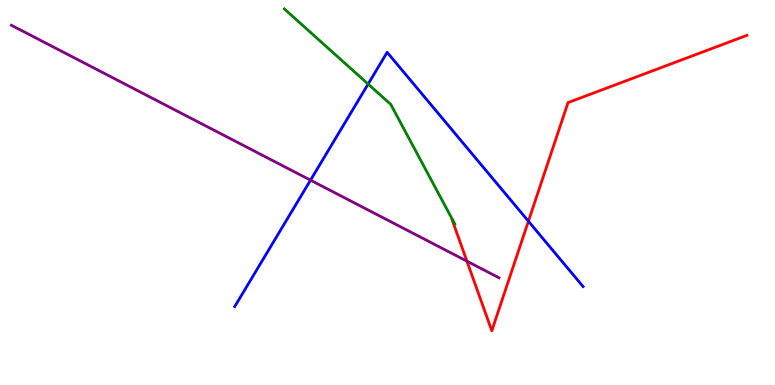[{'lines': ['blue', 'red'], 'intersections': [{'x': 6.82, 'y': 4.25}]}, {'lines': ['green', 'red'], 'intersections': []}, {'lines': ['purple', 'red'], 'intersections': [{'x': 6.02, 'y': 3.22}]}, {'lines': ['blue', 'green'], 'intersections': [{'x': 4.75, 'y': 7.82}]}, {'lines': ['blue', 'purple'], 'intersections': [{'x': 4.01, 'y': 5.32}]}, {'lines': ['green', 'purple'], 'intersections': []}]